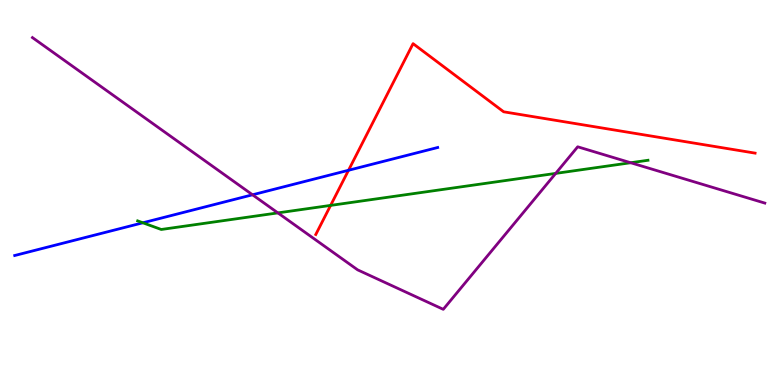[{'lines': ['blue', 'red'], 'intersections': [{'x': 4.5, 'y': 5.58}]}, {'lines': ['green', 'red'], 'intersections': [{'x': 4.27, 'y': 4.66}]}, {'lines': ['purple', 'red'], 'intersections': []}, {'lines': ['blue', 'green'], 'intersections': [{'x': 1.84, 'y': 4.21}]}, {'lines': ['blue', 'purple'], 'intersections': [{'x': 3.26, 'y': 4.94}]}, {'lines': ['green', 'purple'], 'intersections': [{'x': 3.59, 'y': 4.47}, {'x': 7.17, 'y': 5.5}, {'x': 8.14, 'y': 5.77}]}]